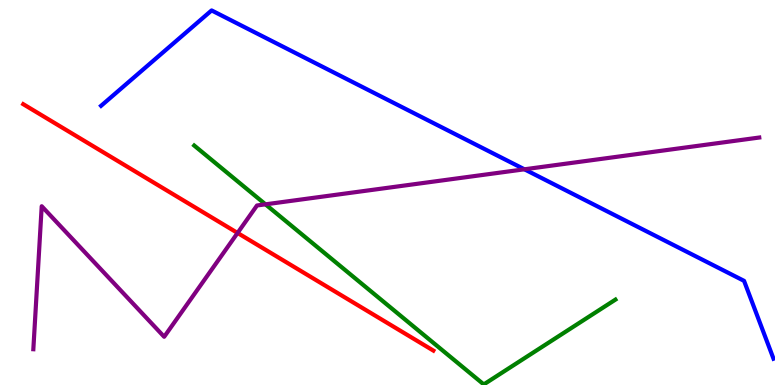[{'lines': ['blue', 'red'], 'intersections': []}, {'lines': ['green', 'red'], 'intersections': []}, {'lines': ['purple', 'red'], 'intersections': [{'x': 3.07, 'y': 3.95}]}, {'lines': ['blue', 'green'], 'intersections': []}, {'lines': ['blue', 'purple'], 'intersections': [{'x': 6.77, 'y': 5.6}]}, {'lines': ['green', 'purple'], 'intersections': [{'x': 3.43, 'y': 4.69}]}]